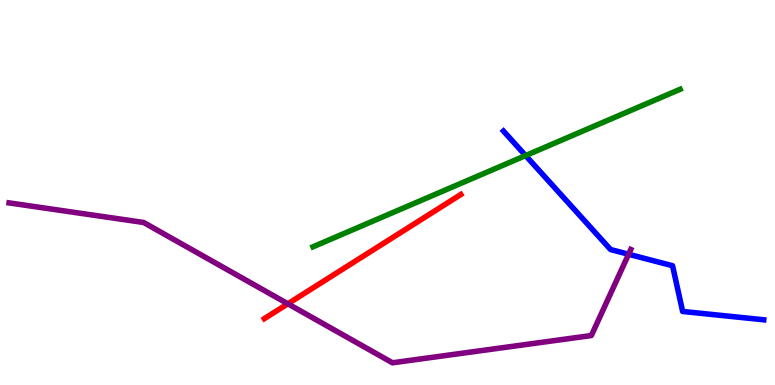[{'lines': ['blue', 'red'], 'intersections': []}, {'lines': ['green', 'red'], 'intersections': []}, {'lines': ['purple', 'red'], 'intersections': [{'x': 3.71, 'y': 2.11}]}, {'lines': ['blue', 'green'], 'intersections': [{'x': 6.78, 'y': 5.96}]}, {'lines': ['blue', 'purple'], 'intersections': [{'x': 8.11, 'y': 3.4}]}, {'lines': ['green', 'purple'], 'intersections': []}]